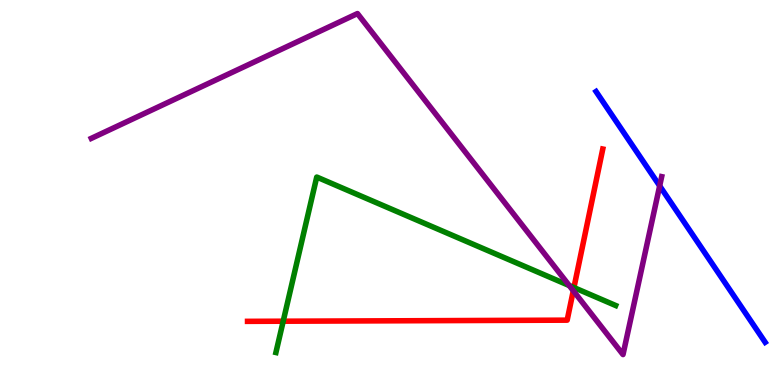[{'lines': ['blue', 'red'], 'intersections': []}, {'lines': ['green', 'red'], 'intersections': [{'x': 3.65, 'y': 1.66}, {'x': 7.41, 'y': 2.53}]}, {'lines': ['purple', 'red'], 'intersections': [{'x': 7.4, 'y': 2.45}]}, {'lines': ['blue', 'green'], 'intersections': []}, {'lines': ['blue', 'purple'], 'intersections': [{'x': 8.51, 'y': 5.17}]}, {'lines': ['green', 'purple'], 'intersections': [{'x': 7.35, 'y': 2.58}]}]